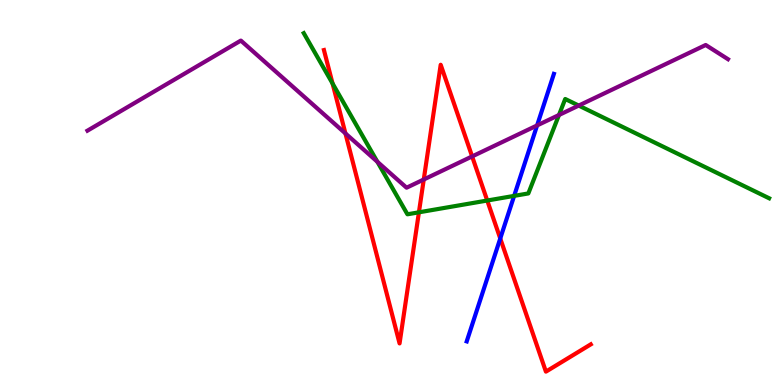[{'lines': ['blue', 'red'], 'intersections': [{'x': 6.45, 'y': 3.81}]}, {'lines': ['green', 'red'], 'intersections': [{'x': 4.29, 'y': 7.83}, {'x': 5.41, 'y': 4.49}, {'x': 6.29, 'y': 4.79}]}, {'lines': ['purple', 'red'], 'intersections': [{'x': 4.46, 'y': 6.53}, {'x': 5.47, 'y': 5.34}, {'x': 6.09, 'y': 5.94}]}, {'lines': ['blue', 'green'], 'intersections': [{'x': 6.63, 'y': 4.91}]}, {'lines': ['blue', 'purple'], 'intersections': [{'x': 6.93, 'y': 6.74}]}, {'lines': ['green', 'purple'], 'intersections': [{'x': 4.87, 'y': 5.8}, {'x': 7.21, 'y': 7.01}, {'x': 7.47, 'y': 7.26}]}]